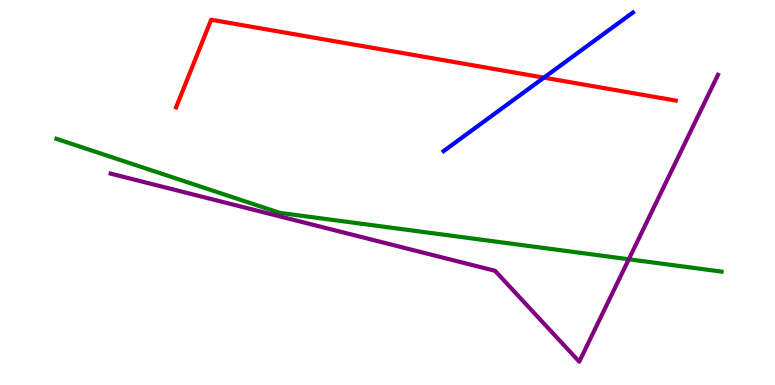[{'lines': ['blue', 'red'], 'intersections': [{'x': 7.02, 'y': 7.98}]}, {'lines': ['green', 'red'], 'intersections': []}, {'lines': ['purple', 'red'], 'intersections': []}, {'lines': ['blue', 'green'], 'intersections': []}, {'lines': ['blue', 'purple'], 'intersections': []}, {'lines': ['green', 'purple'], 'intersections': [{'x': 8.11, 'y': 3.27}]}]